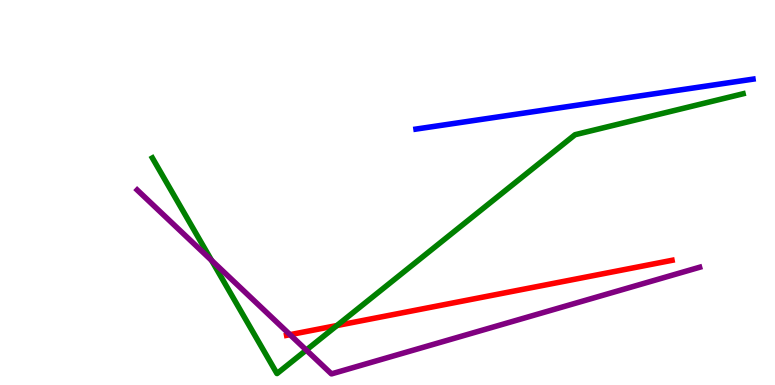[{'lines': ['blue', 'red'], 'intersections': []}, {'lines': ['green', 'red'], 'intersections': [{'x': 4.35, 'y': 1.54}]}, {'lines': ['purple', 'red'], 'intersections': [{'x': 3.74, 'y': 1.31}]}, {'lines': ['blue', 'green'], 'intersections': []}, {'lines': ['blue', 'purple'], 'intersections': []}, {'lines': ['green', 'purple'], 'intersections': [{'x': 2.73, 'y': 3.24}, {'x': 3.95, 'y': 0.907}]}]